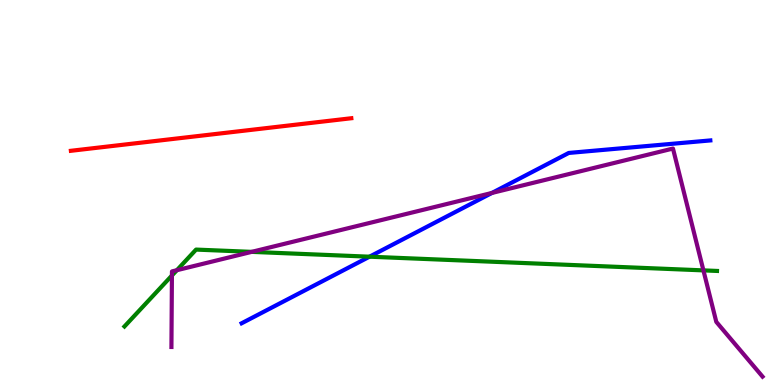[{'lines': ['blue', 'red'], 'intersections': []}, {'lines': ['green', 'red'], 'intersections': []}, {'lines': ['purple', 'red'], 'intersections': []}, {'lines': ['blue', 'green'], 'intersections': [{'x': 4.77, 'y': 3.33}]}, {'lines': ['blue', 'purple'], 'intersections': [{'x': 6.35, 'y': 4.99}]}, {'lines': ['green', 'purple'], 'intersections': [{'x': 2.22, 'y': 2.84}, {'x': 2.28, 'y': 2.98}, {'x': 3.25, 'y': 3.46}, {'x': 9.08, 'y': 2.98}]}]